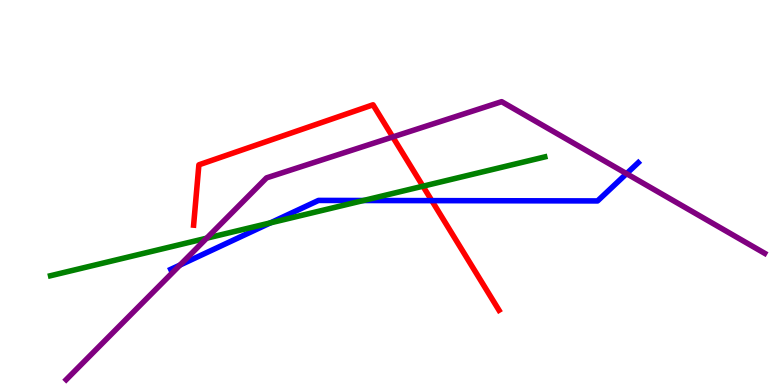[{'lines': ['blue', 'red'], 'intersections': [{'x': 5.57, 'y': 4.79}]}, {'lines': ['green', 'red'], 'intersections': [{'x': 5.46, 'y': 5.16}]}, {'lines': ['purple', 'red'], 'intersections': [{'x': 5.07, 'y': 6.44}]}, {'lines': ['blue', 'green'], 'intersections': [{'x': 3.49, 'y': 4.21}, {'x': 4.69, 'y': 4.79}]}, {'lines': ['blue', 'purple'], 'intersections': [{'x': 2.32, 'y': 3.12}, {'x': 8.08, 'y': 5.49}]}, {'lines': ['green', 'purple'], 'intersections': [{'x': 2.67, 'y': 3.81}]}]